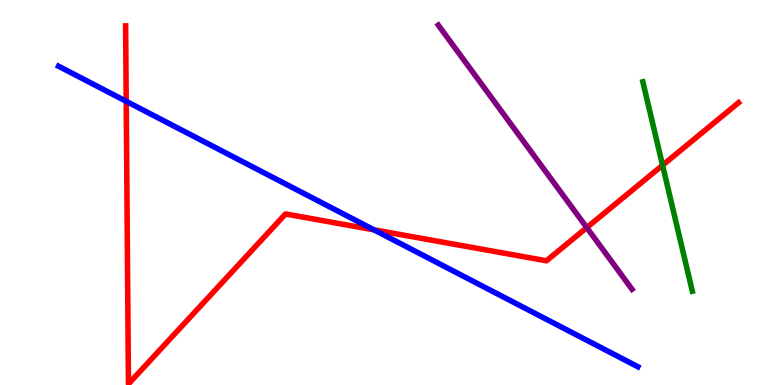[{'lines': ['blue', 'red'], 'intersections': [{'x': 1.63, 'y': 7.37}, {'x': 4.83, 'y': 4.03}]}, {'lines': ['green', 'red'], 'intersections': [{'x': 8.55, 'y': 5.71}]}, {'lines': ['purple', 'red'], 'intersections': [{'x': 7.57, 'y': 4.09}]}, {'lines': ['blue', 'green'], 'intersections': []}, {'lines': ['blue', 'purple'], 'intersections': []}, {'lines': ['green', 'purple'], 'intersections': []}]